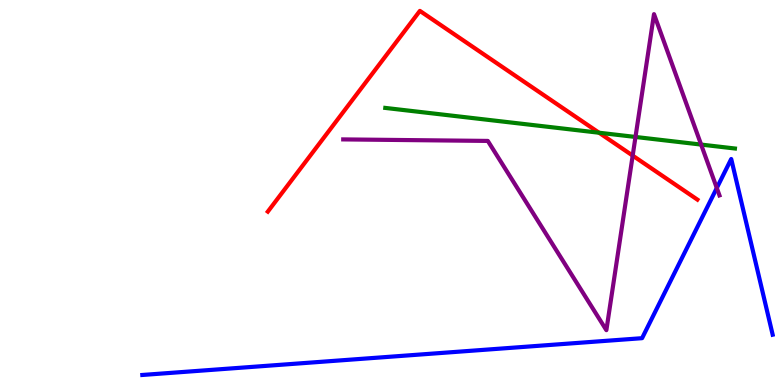[{'lines': ['blue', 'red'], 'intersections': []}, {'lines': ['green', 'red'], 'intersections': [{'x': 7.73, 'y': 6.55}]}, {'lines': ['purple', 'red'], 'intersections': [{'x': 8.16, 'y': 5.96}]}, {'lines': ['blue', 'green'], 'intersections': []}, {'lines': ['blue', 'purple'], 'intersections': [{'x': 9.25, 'y': 5.12}]}, {'lines': ['green', 'purple'], 'intersections': [{'x': 8.2, 'y': 6.44}, {'x': 9.05, 'y': 6.24}]}]